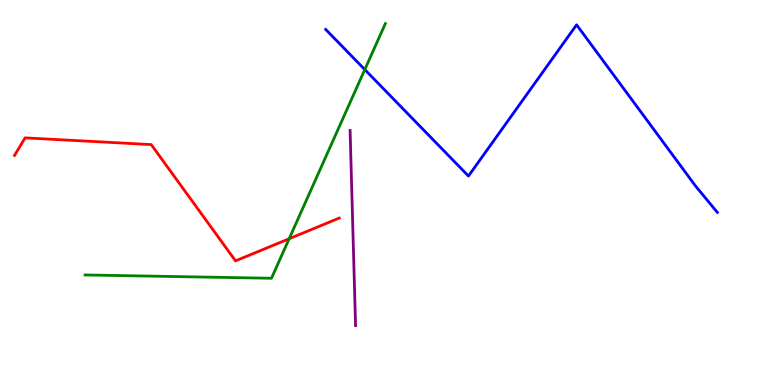[{'lines': ['blue', 'red'], 'intersections': []}, {'lines': ['green', 'red'], 'intersections': [{'x': 3.73, 'y': 3.8}]}, {'lines': ['purple', 'red'], 'intersections': []}, {'lines': ['blue', 'green'], 'intersections': [{'x': 4.71, 'y': 8.19}]}, {'lines': ['blue', 'purple'], 'intersections': []}, {'lines': ['green', 'purple'], 'intersections': []}]